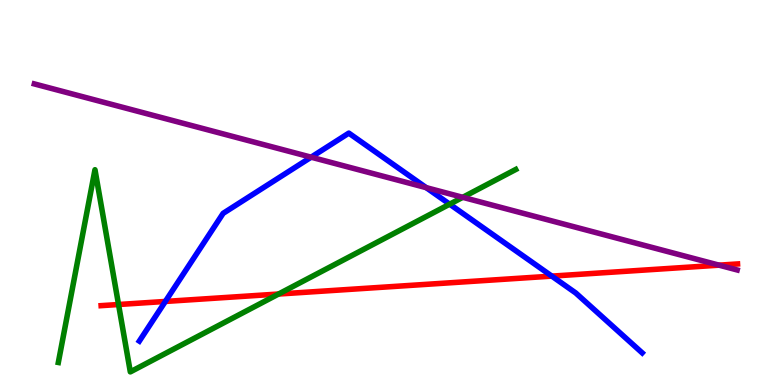[{'lines': ['blue', 'red'], 'intersections': [{'x': 2.13, 'y': 2.17}, {'x': 7.12, 'y': 2.83}]}, {'lines': ['green', 'red'], 'intersections': [{'x': 1.53, 'y': 2.09}, {'x': 3.59, 'y': 2.36}]}, {'lines': ['purple', 'red'], 'intersections': [{'x': 9.28, 'y': 3.11}]}, {'lines': ['blue', 'green'], 'intersections': [{'x': 5.8, 'y': 4.7}]}, {'lines': ['blue', 'purple'], 'intersections': [{'x': 4.01, 'y': 5.92}, {'x': 5.5, 'y': 5.13}]}, {'lines': ['green', 'purple'], 'intersections': [{'x': 5.97, 'y': 4.87}]}]